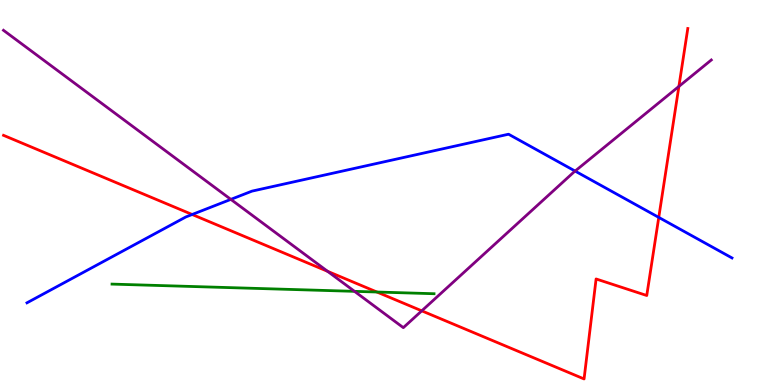[{'lines': ['blue', 'red'], 'intersections': [{'x': 2.48, 'y': 4.43}, {'x': 8.5, 'y': 4.35}]}, {'lines': ['green', 'red'], 'intersections': [{'x': 4.86, 'y': 2.42}]}, {'lines': ['purple', 'red'], 'intersections': [{'x': 4.23, 'y': 2.95}, {'x': 5.44, 'y': 1.93}, {'x': 8.76, 'y': 7.76}]}, {'lines': ['blue', 'green'], 'intersections': []}, {'lines': ['blue', 'purple'], 'intersections': [{'x': 2.98, 'y': 4.82}, {'x': 7.42, 'y': 5.56}]}, {'lines': ['green', 'purple'], 'intersections': [{'x': 4.57, 'y': 2.43}]}]